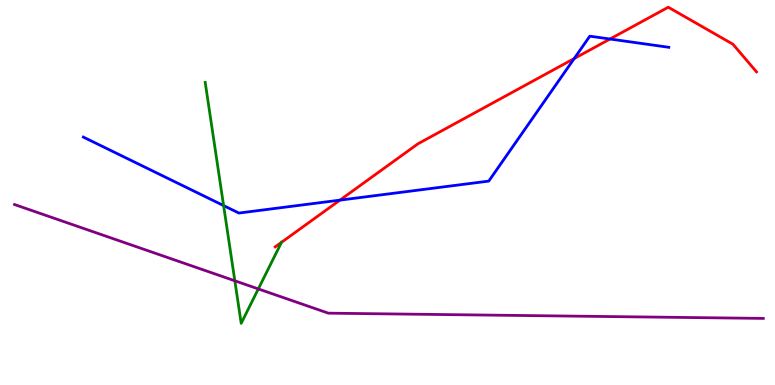[{'lines': ['blue', 'red'], 'intersections': [{'x': 4.39, 'y': 4.8}, {'x': 7.41, 'y': 8.48}, {'x': 7.87, 'y': 8.99}]}, {'lines': ['green', 'red'], 'intersections': []}, {'lines': ['purple', 'red'], 'intersections': []}, {'lines': ['blue', 'green'], 'intersections': [{'x': 2.89, 'y': 4.66}]}, {'lines': ['blue', 'purple'], 'intersections': []}, {'lines': ['green', 'purple'], 'intersections': [{'x': 3.03, 'y': 2.71}, {'x': 3.33, 'y': 2.5}]}]